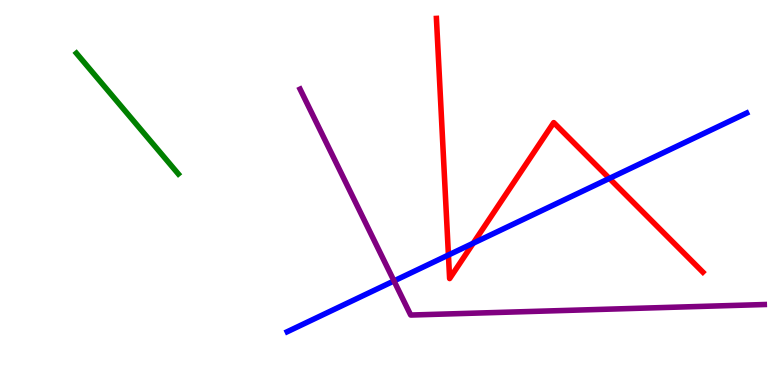[{'lines': ['blue', 'red'], 'intersections': [{'x': 5.79, 'y': 3.38}, {'x': 6.11, 'y': 3.68}, {'x': 7.86, 'y': 5.37}]}, {'lines': ['green', 'red'], 'intersections': []}, {'lines': ['purple', 'red'], 'intersections': []}, {'lines': ['blue', 'green'], 'intersections': []}, {'lines': ['blue', 'purple'], 'intersections': [{'x': 5.08, 'y': 2.7}]}, {'lines': ['green', 'purple'], 'intersections': []}]